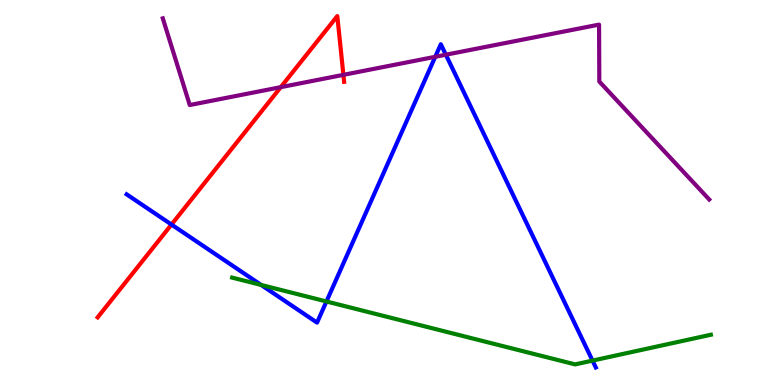[{'lines': ['blue', 'red'], 'intersections': [{'x': 2.21, 'y': 4.17}]}, {'lines': ['green', 'red'], 'intersections': []}, {'lines': ['purple', 'red'], 'intersections': [{'x': 3.62, 'y': 7.74}, {'x': 4.43, 'y': 8.06}]}, {'lines': ['blue', 'green'], 'intersections': [{'x': 3.37, 'y': 2.6}, {'x': 4.21, 'y': 2.17}, {'x': 7.65, 'y': 0.634}]}, {'lines': ['blue', 'purple'], 'intersections': [{'x': 5.62, 'y': 8.52}, {'x': 5.75, 'y': 8.58}]}, {'lines': ['green', 'purple'], 'intersections': []}]